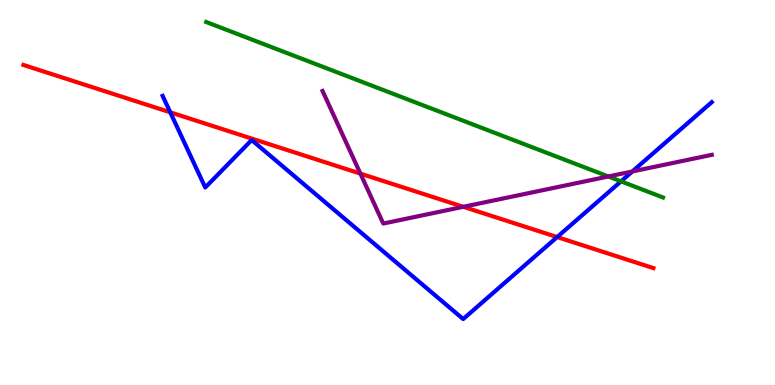[{'lines': ['blue', 'red'], 'intersections': [{'x': 2.2, 'y': 7.08}, {'x': 7.19, 'y': 3.84}]}, {'lines': ['green', 'red'], 'intersections': []}, {'lines': ['purple', 'red'], 'intersections': [{'x': 4.65, 'y': 5.49}, {'x': 5.98, 'y': 4.63}]}, {'lines': ['blue', 'green'], 'intersections': [{'x': 8.01, 'y': 5.29}]}, {'lines': ['blue', 'purple'], 'intersections': [{'x': 8.16, 'y': 5.55}]}, {'lines': ['green', 'purple'], 'intersections': [{'x': 7.85, 'y': 5.42}]}]